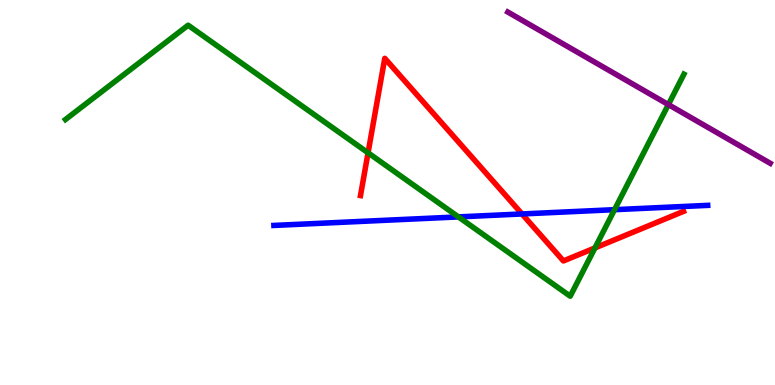[{'lines': ['blue', 'red'], 'intersections': [{'x': 6.74, 'y': 4.44}]}, {'lines': ['green', 'red'], 'intersections': [{'x': 4.75, 'y': 6.03}, {'x': 7.68, 'y': 3.56}]}, {'lines': ['purple', 'red'], 'intersections': []}, {'lines': ['blue', 'green'], 'intersections': [{'x': 5.91, 'y': 4.37}, {'x': 7.93, 'y': 4.55}]}, {'lines': ['blue', 'purple'], 'intersections': []}, {'lines': ['green', 'purple'], 'intersections': [{'x': 8.62, 'y': 7.28}]}]